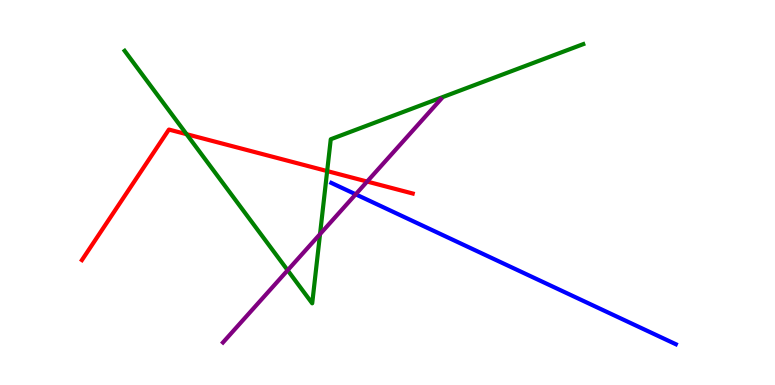[{'lines': ['blue', 'red'], 'intersections': []}, {'lines': ['green', 'red'], 'intersections': [{'x': 2.41, 'y': 6.51}, {'x': 4.22, 'y': 5.56}]}, {'lines': ['purple', 'red'], 'intersections': [{'x': 4.74, 'y': 5.28}]}, {'lines': ['blue', 'green'], 'intersections': []}, {'lines': ['blue', 'purple'], 'intersections': [{'x': 4.59, 'y': 4.95}]}, {'lines': ['green', 'purple'], 'intersections': [{'x': 3.71, 'y': 2.98}, {'x': 4.13, 'y': 3.92}]}]